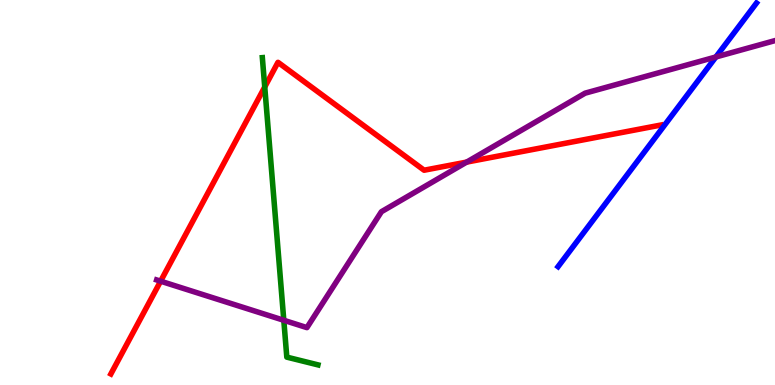[{'lines': ['blue', 'red'], 'intersections': []}, {'lines': ['green', 'red'], 'intersections': [{'x': 3.42, 'y': 7.74}]}, {'lines': ['purple', 'red'], 'intersections': [{'x': 2.07, 'y': 2.7}, {'x': 6.02, 'y': 5.79}]}, {'lines': ['blue', 'green'], 'intersections': []}, {'lines': ['blue', 'purple'], 'intersections': [{'x': 9.24, 'y': 8.52}]}, {'lines': ['green', 'purple'], 'intersections': [{'x': 3.66, 'y': 1.68}]}]